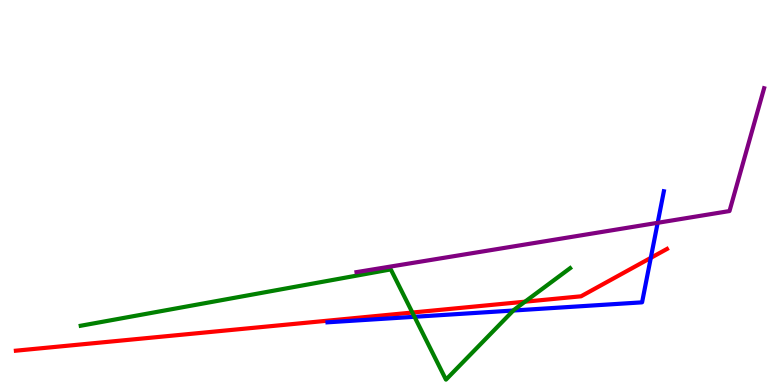[{'lines': ['blue', 'red'], 'intersections': [{'x': 8.4, 'y': 3.3}]}, {'lines': ['green', 'red'], 'intersections': [{'x': 5.32, 'y': 1.88}, {'x': 6.77, 'y': 2.16}]}, {'lines': ['purple', 'red'], 'intersections': []}, {'lines': ['blue', 'green'], 'intersections': [{'x': 5.35, 'y': 1.77}, {'x': 6.62, 'y': 1.93}]}, {'lines': ['blue', 'purple'], 'intersections': [{'x': 8.49, 'y': 4.21}]}, {'lines': ['green', 'purple'], 'intersections': []}]